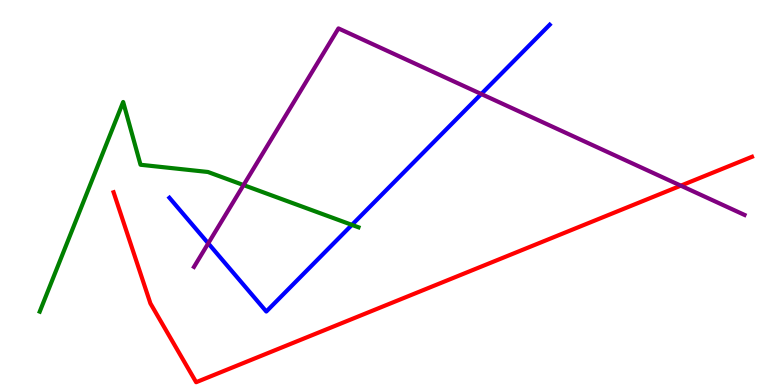[{'lines': ['blue', 'red'], 'intersections': []}, {'lines': ['green', 'red'], 'intersections': []}, {'lines': ['purple', 'red'], 'intersections': [{'x': 8.78, 'y': 5.18}]}, {'lines': ['blue', 'green'], 'intersections': [{'x': 4.54, 'y': 4.16}]}, {'lines': ['blue', 'purple'], 'intersections': [{'x': 2.69, 'y': 3.68}, {'x': 6.21, 'y': 7.56}]}, {'lines': ['green', 'purple'], 'intersections': [{'x': 3.14, 'y': 5.19}]}]